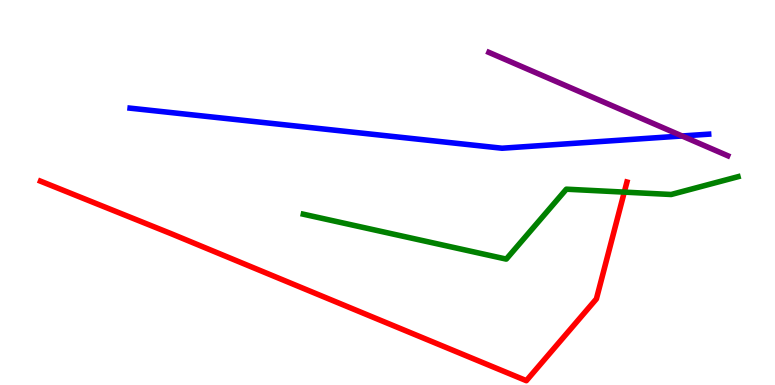[{'lines': ['blue', 'red'], 'intersections': []}, {'lines': ['green', 'red'], 'intersections': [{'x': 8.06, 'y': 5.01}]}, {'lines': ['purple', 'red'], 'intersections': []}, {'lines': ['blue', 'green'], 'intersections': []}, {'lines': ['blue', 'purple'], 'intersections': [{'x': 8.8, 'y': 6.47}]}, {'lines': ['green', 'purple'], 'intersections': []}]